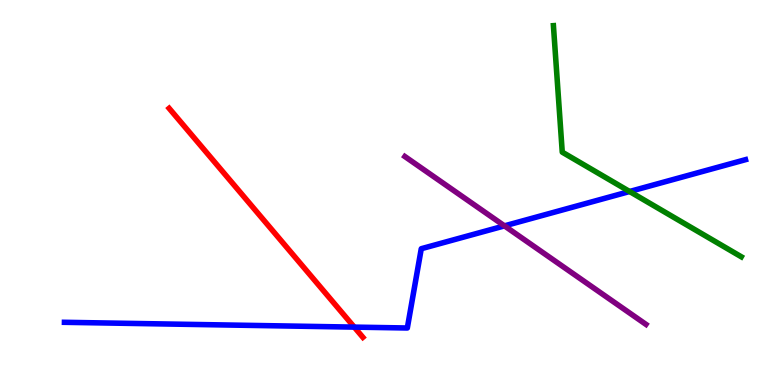[{'lines': ['blue', 'red'], 'intersections': [{'x': 4.57, 'y': 1.5}]}, {'lines': ['green', 'red'], 'intersections': []}, {'lines': ['purple', 'red'], 'intersections': []}, {'lines': ['blue', 'green'], 'intersections': [{'x': 8.12, 'y': 5.03}]}, {'lines': ['blue', 'purple'], 'intersections': [{'x': 6.51, 'y': 4.13}]}, {'lines': ['green', 'purple'], 'intersections': []}]